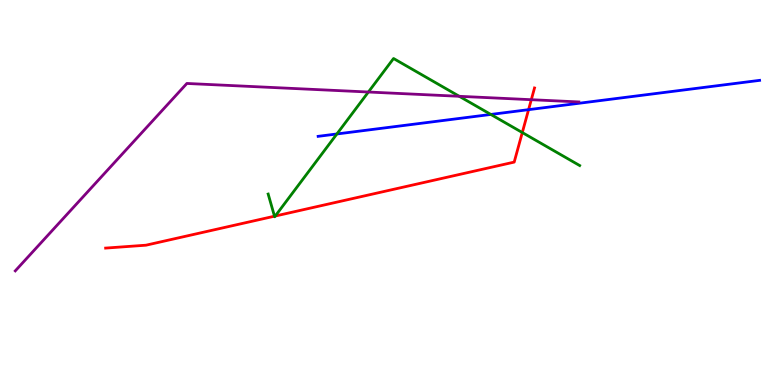[{'lines': ['blue', 'red'], 'intersections': [{'x': 6.82, 'y': 7.15}]}, {'lines': ['green', 'red'], 'intersections': [{'x': 3.54, 'y': 4.38}, {'x': 3.55, 'y': 4.39}, {'x': 6.74, 'y': 6.56}]}, {'lines': ['purple', 'red'], 'intersections': [{'x': 6.86, 'y': 7.41}]}, {'lines': ['blue', 'green'], 'intersections': [{'x': 4.35, 'y': 6.52}, {'x': 6.33, 'y': 7.03}]}, {'lines': ['blue', 'purple'], 'intersections': []}, {'lines': ['green', 'purple'], 'intersections': [{'x': 4.75, 'y': 7.61}, {'x': 5.93, 'y': 7.5}]}]